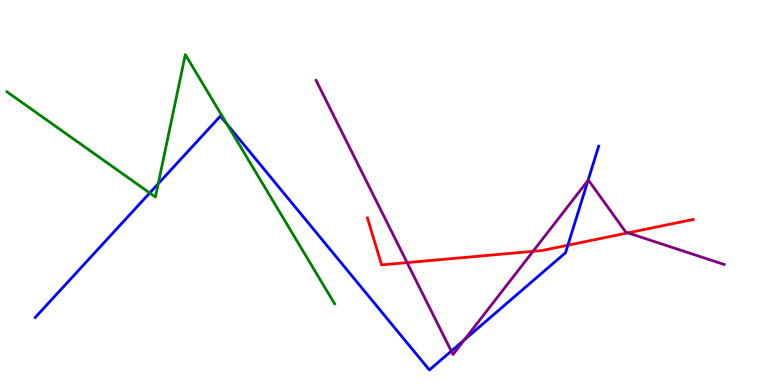[{'lines': ['blue', 'red'], 'intersections': [{'x': 7.33, 'y': 3.63}]}, {'lines': ['green', 'red'], 'intersections': []}, {'lines': ['purple', 'red'], 'intersections': [{'x': 5.25, 'y': 3.18}, {'x': 6.88, 'y': 3.47}, {'x': 8.1, 'y': 3.95}]}, {'lines': ['blue', 'green'], 'intersections': [{'x': 1.93, 'y': 4.99}, {'x': 2.04, 'y': 5.23}, {'x': 2.93, 'y': 6.77}]}, {'lines': ['blue', 'purple'], 'intersections': [{'x': 5.82, 'y': 0.881}, {'x': 5.99, 'y': 1.17}, {'x': 7.59, 'y': 5.31}]}, {'lines': ['green', 'purple'], 'intersections': []}]